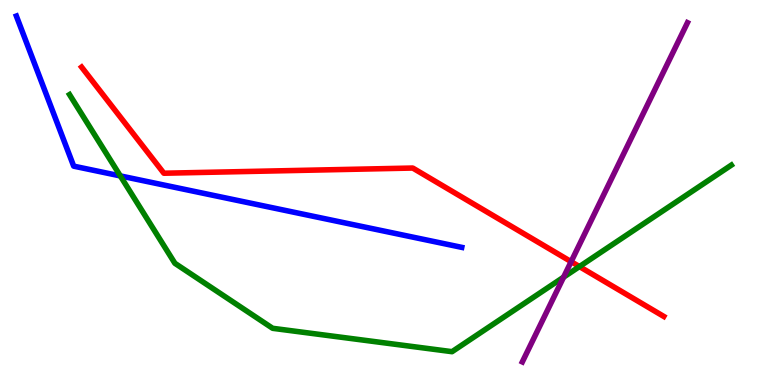[{'lines': ['blue', 'red'], 'intersections': []}, {'lines': ['green', 'red'], 'intersections': [{'x': 7.48, 'y': 3.08}]}, {'lines': ['purple', 'red'], 'intersections': [{'x': 7.37, 'y': 3.2}]}, {'lines': ['blue', 'green'], 'intersections': [{'x': 1.55, 'y': 5.43}]}, {'lines': ['blue', 'purple'], 'intersections': []}, {'lines': ['green', 'purple'], 'intersections': [{'x': 7.27, 'y': 2.8}]}]